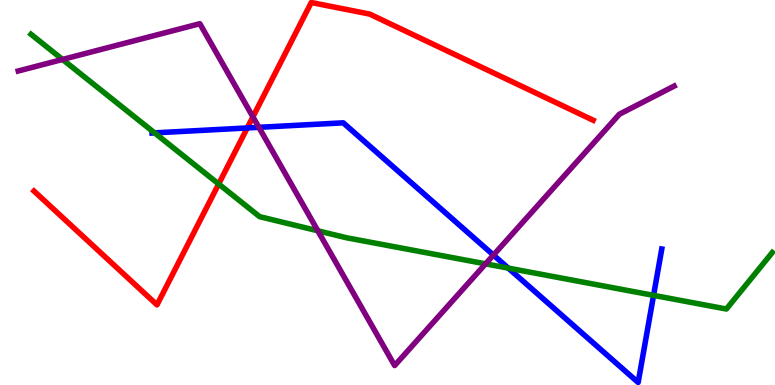[{'lines': ['blue', 'red'], 'intersections': [{'x': 3.19, 'y': 6.68}]}, {'lines': ['green', 'red'], 'intersections': [{'x': 2.82, 'y': 5.22}]}, {'lines': ['purple', 'red'], 'intersections': [{'x': 3.26, 'y': 6.96}]}, {'lines': ['blue', 'green'], 'intersections': [{'x': 1.99, 'y': 6.55}, {'x': 6.56, 'y': 3.04}, {'x': 8.43, 'y': 2.33}]}, {'lines': ['blue', 'purple'], 'intersections': [{'x': 3.34, 'y': 6.69}, {'x': 6.37, 'y': 3.38}]}, {'lines': ['green', 'purple'], 'intersections': [{'x': 0.807, 'y': 8.46}, {'x': 4.1, 'y': 4.01}, {'x': 6.27, 'y': 3.15}]}]